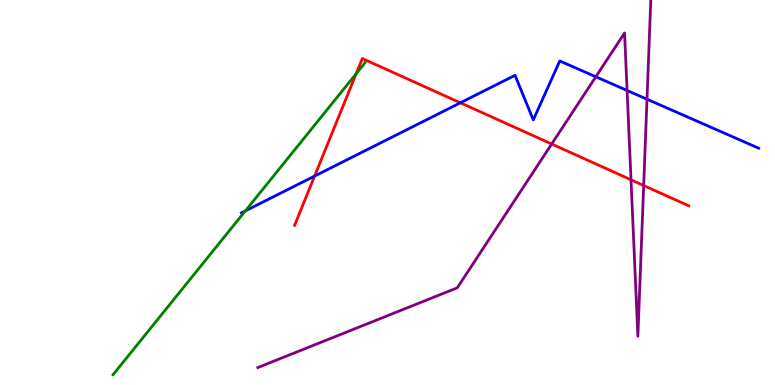[{'lines': ['blue', 'red'], 'intersections': [{'x': 4.06, 'y': 5.43}, {'x': 5.94, 'y': 7.33}]}, {'lines': ['green', 'red'], 'intersections': [{'x': 4.6, 'y': 8.09}]}, {'lines': ['purple', 'red'], 'intersections': [{'x': 7.12, 'y': 6.26}, {'x': 8.14, 'y': 5.33}, {'x': 8.31, 'y': 5.18}]}, {'lines': ['blue', 'green'], 'intersections': [{'x': 3.17, 'y': 4.52}]}, {'lines': ['blue', 'purple'], 'intersections': [{'x': 7.69, 'y': 8.01}, {'x': 8.09, 'y': 7.65}, {'x': 8.35, 'y': 7.42}]}, {'lines': ['green', 'purple'], 'intersections': []}]